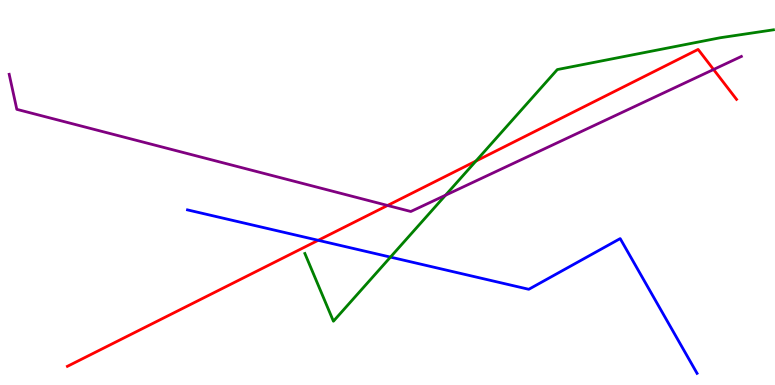[{'lines': ['blue', 'red'], 'intersections': [{'x': 4.11, 'y': 3.76}]}, {'lines': ['green', 'red'], 'intersections': [{'x': 6.14, 'y': 5.82}]}, {'lines': ['purple', 'red'], 'intersections': [{'x': 5.0, 'y': 4.66}, {'x': 9.21, 'y': 8.19}]}, {'lines': ['blue', 'green'], 'intersections': [{'x': 5.04, 'y': 3.32}]}, {'lines': ['blue', 'purple'], 'intersections': []}, {'lines': ['green', 'purple'], 'intersections': [{'x': 5.75, 'y': 4.93}]}]